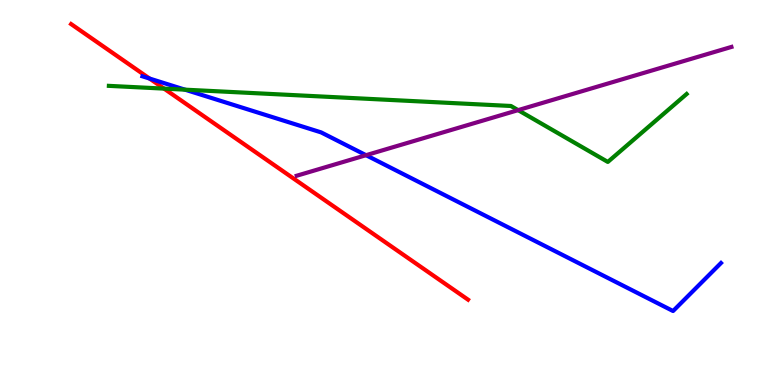[{'lines': ['blue', 'red'], 'intersections': [{'x': 1.93, 'y': 7.96}]}, {'lines': ['green', 'red'], 'intersections': [{'x': 2.12, 'y': 7.7}]}, {'lines': ['purple', 'red'], 'intersections': []}, {'lines': ['blue', 'green'], 'intersections': [{'x': 2.39, 'y': 7.67}]}, {'lines': ['blue', 'purple'], 'intersections': [{'x': 4.72, 'y': 5.97}]}, {'lines': ['green', 'purple'], 'intersections': [{'x': 6.69, 'y': 7.14}]}]